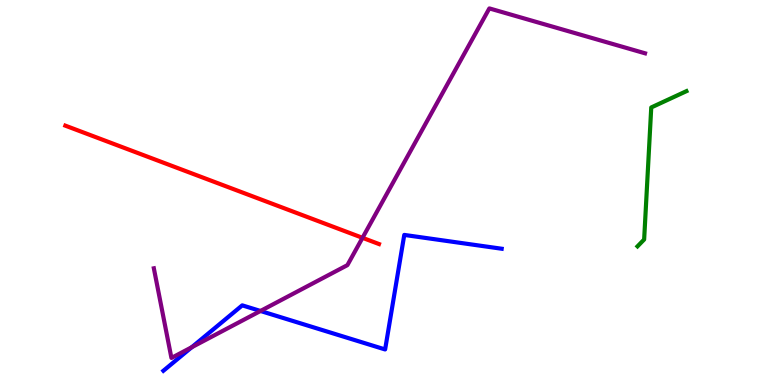[{'lines': ['blue', 'red'], 'intersections': []}, {'lines': ['green', 'red'], 'intersections': []}, {'lines': ['purple', 'red'], 'intersections': [{'x': 4.68, 'y': 3.82}]}, {'lines': ['blue', 'green'], 'intersections': []}, {'lines': ['blue', 'purple'], 'intersections': [{'x': 2.47, 'y': 0.981}, {'x': 3.36, 'y': 1.92}]}, {'lines': ['green', 'purple'], 'intersections': []}]